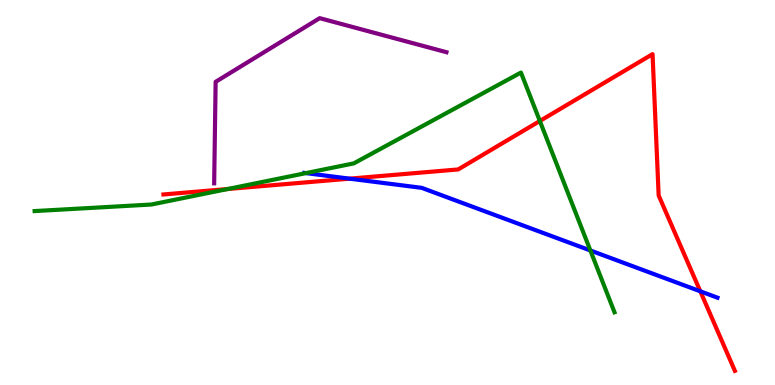[{'lines': ['blue', 'red'], 'intersections': [{'x': 4.51, 'y': 5.36}, {'x': 9.04, 'y': 2.43}]}, {'lines': ['green', 'red'], 'intersections': [{'x': 2.94, 'y': 5.09}, {'x': 6.97, 'y': 6.86}]}, {'lines': ['purple', 'red'], 'intersections': []}, {'lines': ['blue', 'green'], 'intersections': [{'x': 3.95, 'y': 5.5}, {'x': 7.62, 'y': 3.49}]}, {'lines': ['blue', 'purple'], 'intersections': []}, {'lines': ['green', 'purple'], 'intersections': []}]